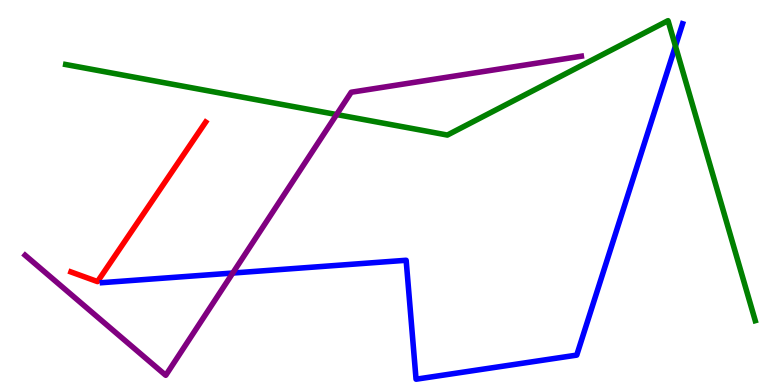[{'lines': ['blue', 'red'], 'intersections': []}, {'lines': ['green', 'red'], 'intersections': []}, {'lines': ['purple', 'red'], 'intersections': []}, {'lines': ['blue', 'green'], 'intersections': [{'x': 8.72, 'y': 8.8}]}, {'lines': ['blue', 'purple'], 'intersections': [{'x': 3.0, 'y': 2.91}]}, {'lines': ['green', 'purple'], 'intersections': [{'x': 4.34, 'y': 7.02}]}]